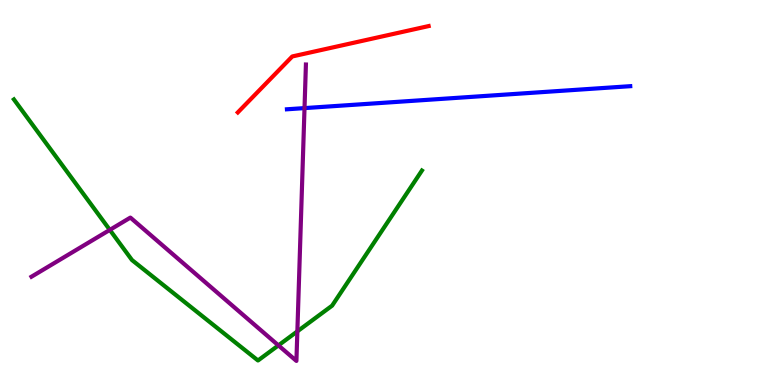[{'lines': ['blue', 'red'], 'intersections': []}, {'lines': ['green', 'red'], 'intersections': []}, {'lines': ['purple', 'red'], 'intersections': []}, {'lines': ['blue', 'green'], 'intersections': []}, {'lines': ['blue', 'purple'], 'intersections': [{'x': 3.93, 'y': 7.19}]}, {'lines': ['green', 'purple'], 'intersections': [{'x': 1.42, 'y': 4.03}, {'x': 3.59, 'y': 1.03}, {'x': 3.84, 'y': 1.39}]}]